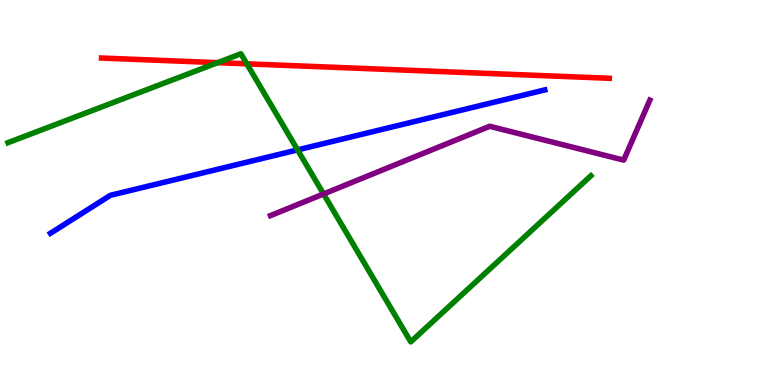[{'lines': ['blue', 'red'], 'intersections': []}, {'lines': ['green', 'red'], 'intersections': [{'x': 2.81, 'y': 8.37}, {'x': 3.18, 'y': 8.34}]}, {'lines': ['purple', 'red'], 'intersections': []}, {'lines': ['blue', 'green'], 'intersections': [{'x': 3.84, 'y': 6.11}]}, {'lines': ['blue', 'purple'], 'intersections': []}, {'lines': ['green', 'purple'], 'intersections': [{'x': 4.18, 'y': 4.96}]}]